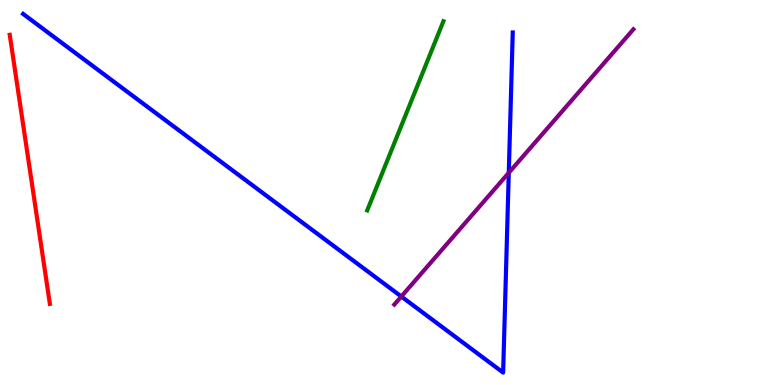[{'lines': ['blue', 'red'], 'intersections': []}, {'lines': ['green', 'red'], 'intersections': []}, {'lines': ['purple', 'red'], 'intersections': []}, {'lines': ['blue', 'green'], 'intersections': []}, {'lines': ['blue', 'purple'], 'intersections': [{'x': 5.18, 'y': 2.3}, {'x': 6.56, 'y': 5.51}]}, {'lines': ['green', 'purple'], 'intersections': []}]